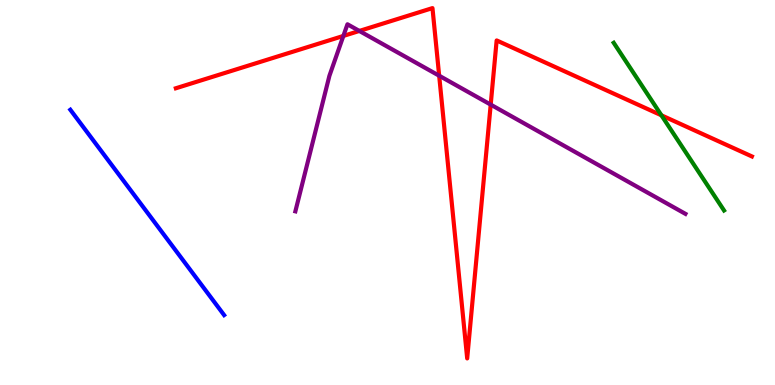[{'lines': ['blue', 'red'], 'intersections': []}, {'lines': ['green', 'red'], 'intersections': [{'x': 8.53, 'y': 7.0}]}, {'lines': ['purple', 'red'], 'intersections': [{'x': 4.43, 'y': 9.07}, {'x': 4.64, 'y': 9.2}, {'x': 5.67, 'y': 8.03}, {'x': 6.33, 'y': 7.28}]}, {'lines': ['blue', 'green'], 'intersections': []}, {'lines': ['blue', 'purple'], 'intersections': []}, {'lines': ['green', 'purple'], 'intersections': []}]